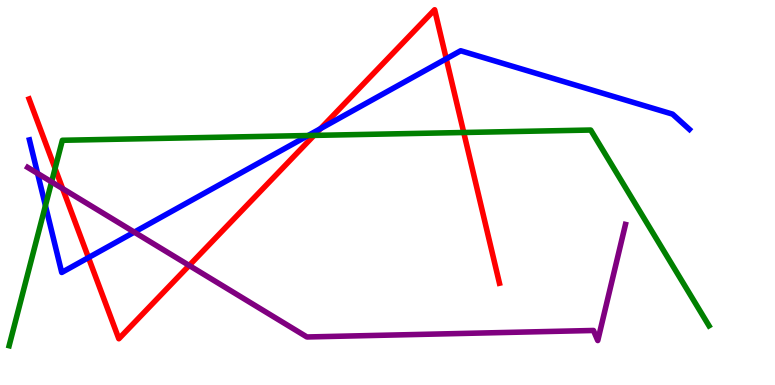[{'lines': ['blue', 'red'], 'intersections': [{'x': 1.14, 'y': 3.31}, {'x': 4.14, 'y': 6.66}, {'x': 5.76, 'y': 8.47}]}, {'lines': ['green', 'red'], 'intersections': [{'x': 0.711, 'y': 5.62}, {'x': 4.05, 'y': 6.48}, {'x': 5.98, 'y': 6.56}]}, {'lines': ['purple', 'red'], 'intersections': [{'x': 0.808, 'y': 5.1}, {'x': 2.44, 'y': 3.1}]}, {'lines': ['blue', 'green'], 'intersections': [{'x': 0.586, 'y': 4.66}, {'x': 3.98, 'y': 6.48}]}, {'lines': ['blue', 'purple'], 'intersections': [{'x': 0.485, 'y': 5.5}, {'x': 1.73, 'y': 3.97}]}, {'lines': ['green', 'purple'], 'intersections': [{'x': 0.666, 'y': 5.28}]}]